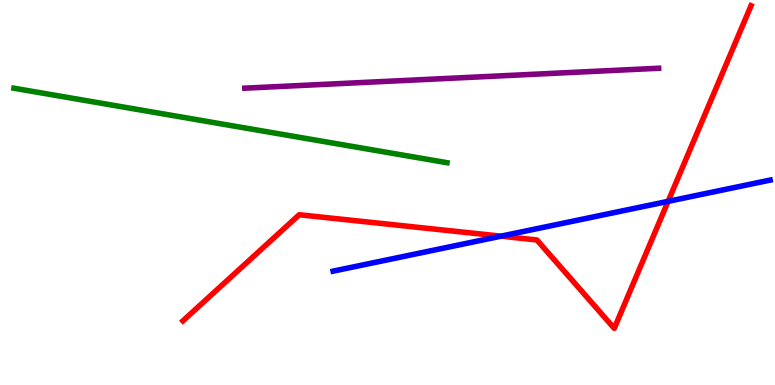[{'lines': ['blue', 'red'], 'intersections': [{'x': 6.46, 'y': 3.87}, {'x': 8.62, 'y': 4.77}]}, {'lines': ['green', 'red'], 'intersections': []}, {'lines': ['purple', 'red'], 'intersections': []}, {'lines': ['blue', 'green'], 'intersections': []}, {'lines': ['blue', 'purple'], 'intersections': []}, {'lines': ['green', 'purple'], 'intersections': []}]